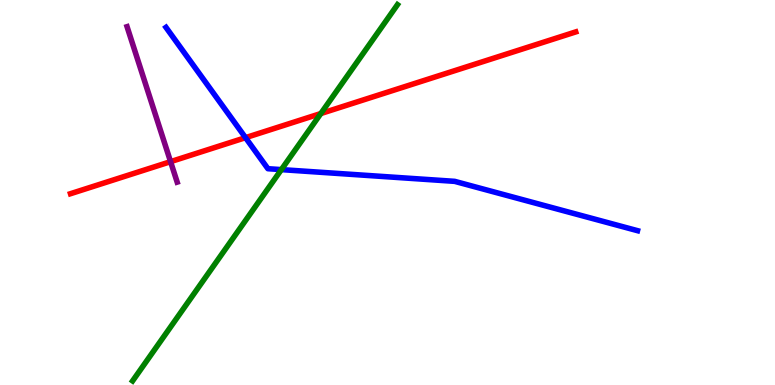[{'lines': ['blue', 'red'], 'intersections': [{'x': 3.17, 'y': 6.42}]}, {'lines': ['green', 'red'], 'intersections': [{'x': 4.14, 'y': 7.05}]}, {'lines': ['purple', 'red'], 'intersections': [{'x': 2.2, 'y': 5.8}]}, {'lines': ['blue', 'green'], 'intersections': [{'x': 3.63, 'y': 5.59}]}, {'lines': ['blue', 'purple'], 'intersections': []}, {'lines': ['green', 'purple'], 'intersections': []}]